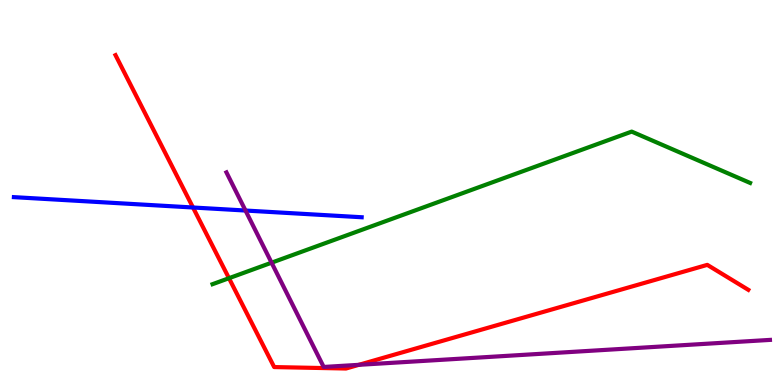[{'lines': ['blue', 'red'], 'intersections': [{'x': 2.49, 'y': 4.61}]}, {'lines': ['green', 'red'], 'intersections': [{'x': 2.95, 'y': 2.77}]}, {'lines': ['purple', 'red'], 'intersections': [{'x': 4.63, 'y': 0.524}]}, {'lines': ['blue', 'green'], 'intersections': []}, {'lines': ['blue', 'purple'], 'intersections': [{'x': 3.17, 'y': 4.53}]}, {'lines': ['green', 'purple'], 'intersections': [{'x': 3.5, 'y': 3.18}]}]